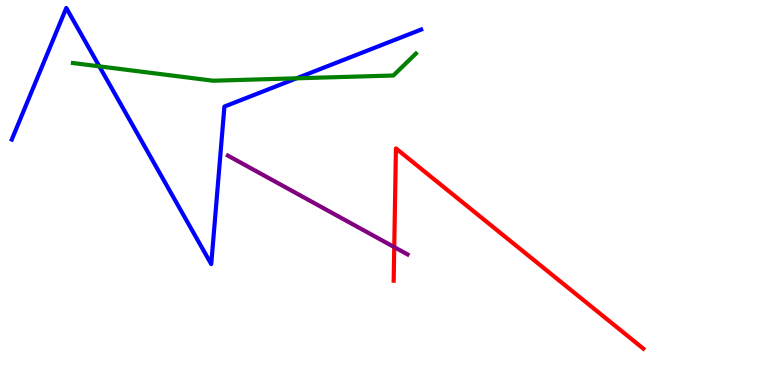[{'lines': ['blue', 'red'], 'intersections': []}, {'lines': ['green', 'red'], 'intersections': []}, {'lines': ['purple', 'red'], 'intersections': [{'x': 5.09, 'y': 3.58}]}, {'lines': ['blue', 'green'], 'intersections': [{'x': 1.28, 'y': 8.28}, {'x': 3.83, 'y': 7.97}]}, {'lines': ['blue', 'purple'], 'intersections': []}, {'lines': ['green', 'purple'], 'intersections': []}]